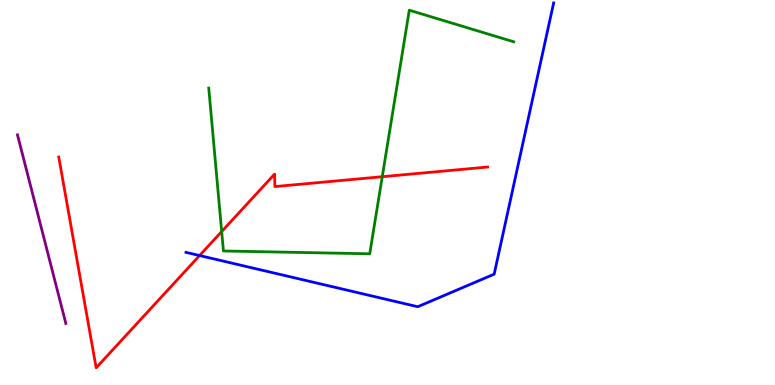[{'lines': ['blue', 'red'], 'intersections': [{'x': 2.58, 'y': 3.36}]}, {'lines': ['green', 'red'], 'intersections': [{'x': 2.86, 'y': 3.99}, {'x': 4.93, 'y': 5.41}]}, {'lines': ['purple', 'red'], 'intersections': []}, {'lines': ['blue', 'green'], 'intersections': []}, {'lines': ['blue', 'purple'], 'intersections': []}, {'lines': ['green', 'purple'], 'intersections': []}]